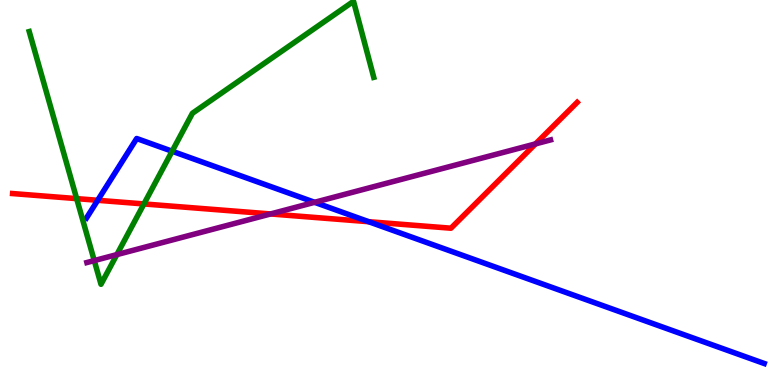[{'lines': ['blue', 'red'], 'intersections': [{'x': 1.26, 'y': 4.8}, {'x': 4.76, 'y': 4.24}]}, {'lines': ['green', 'red'], 'intersections': [{'x': 0.989, 'y': 4.84}, {'x': 1.86, 'y': 4.7}]}, {'lines': ['purple', 'red'], 'intersections': [{'x': 3.49, 'y': 4.44}, {'x': 6.91, 'y': 6.26}]}, {'lines': ['blue', 'green'], 'intersections': [{'x': 2.22, 'y': 6.07}]}, {'lines': ['blue', 'purple'], 'intersections': [{'x': 4.06, 'y': 4.75}]}, {'lines': ['green', 'purple'], 'intersections': [{'x': 1.22, 'y': 3.23}, {'x': 1.51, 'y': 3.39}]}]